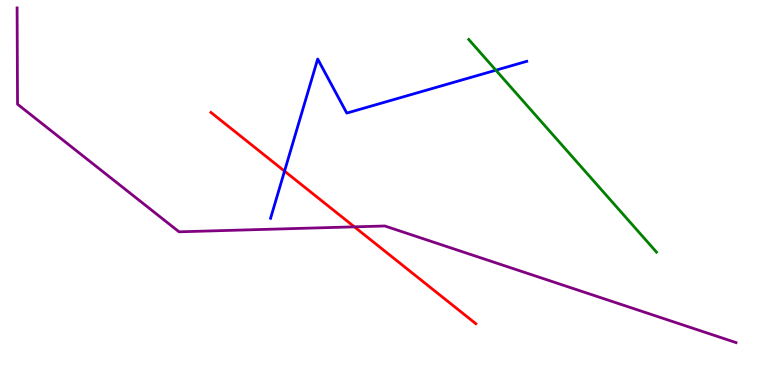[{'lines': ['blue', 'red'], 'intersections': [{'x': 3.67, 'y': 5.56}]}, {'lines': ['green', 'red'], 'intersections': []}, {'lines': ['purple', 'red'], 'intersections': [{'x': 4.57, 'y': 4.11}]}, {'lines': ['blue', 'green'], 'intersections': [{'x': 6.4, 'y': 8.18}]}, {'lines': ['blue', 'purple'], 'intersections': []}, {'lines': ['green', 'purple'], 'intersections': []}]